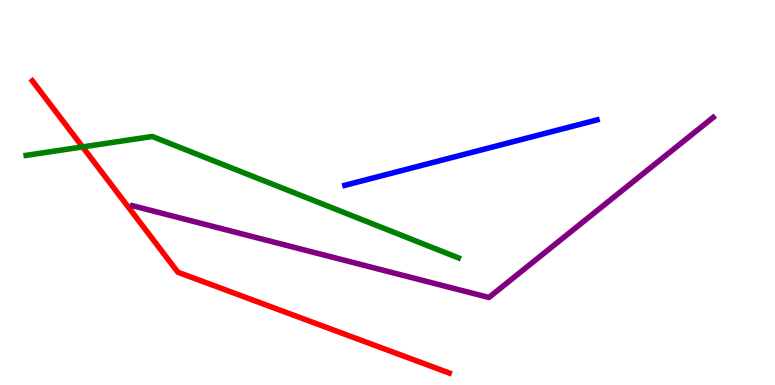[{'lines': ['blue', 'red'], 'intersections': []}, {'lines': ['green', 'red'], 'intersections': [{'x': 1.07, 'y': 6.18}]}, {'lines': ['purple', 'red'], 'intersections': []}, {'lines': ['blue', 'green'], 'intersections': []}, {'lines': ['blue', 'purple'], 'intersections': []}, {'lines': ['green', 'purple'], 'intersections': []}]